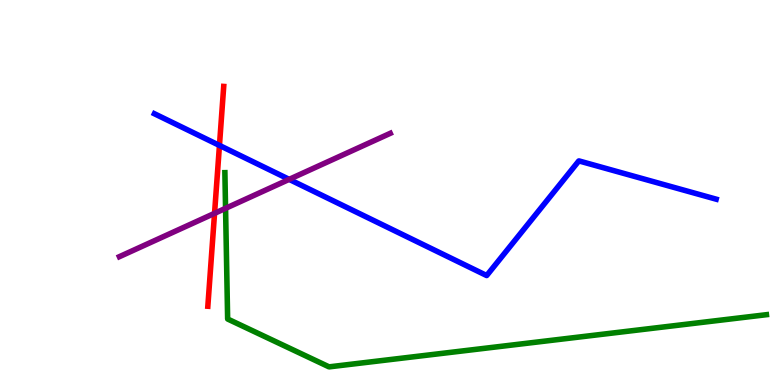[{'lines': ['blue', 'red'], 'intersections': [{'x': 2.83, 'y': 6.22}]}, {'lines': ['green', 'red'], 'intersections': []}, {'lines': ['purple', 'red'], 'intersections': [{'x': 2.77, 'y': 4.46}]}, {'lines': ['blue', 'green'], 'intersections': []}, {'lines': ['blue', 'purple'], 'intersections': [{'x': 3.73, 'y': 5.34}]}, {'lines': ['green', 'purple'], 'intersections': [{'x': 2.91, 'y': 4.59}]}]